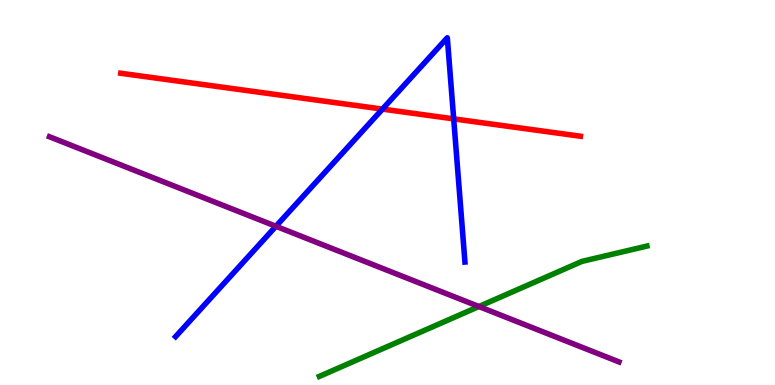[{'lines': ['blue', 'red'], 'intersections': [{'x': 4.93, 'y': 7.17}, {'x': 5.85, 'y': 6.91}]}, {'lines': ['green', 'red'], 'intersections': []}, {'lines': ['purple', 'red'], 'intersections': []}, {'lines': ['blue', 'green'], 'intersections': []}, {'lines': ['blue', 'purple'], 'intersections': [{'x': 3.56, 'y': 4.12}]}, {'lines': ['green', 'purple'], 'intersections': [{'x': 6.18, 'y': 2.04}]}]